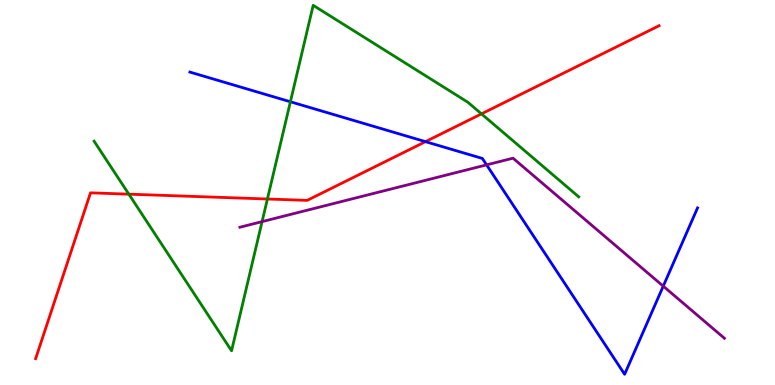[{'lines': ['blue', 'red'], 'intersections': [{'x': 5.49, 'y': 6.32}]}, {'lines': ['green', 'red'], 'intersections': [{'x': 1.66, 'y': 4.96}, {'x': 3.45, 'y': 4.83}, {'x': 6.21, 'y': 7.04}]}, {'lines': ['purple', 'red'], 'intersections': []}, {'lines': ['blue', 'green'], 'intersections': [{'x': 3.75, 'y': 7.36}]}, {'lines': ['blue', 'purple'], 'intersections': [{'x': 6.28, 'y': 5.72}, {'x': 8.56, 'y': 2.57}]}, {'lines': ['green', 'purple'], 'intersections': [{'x': 3.38, 'y': 4.24}]}]